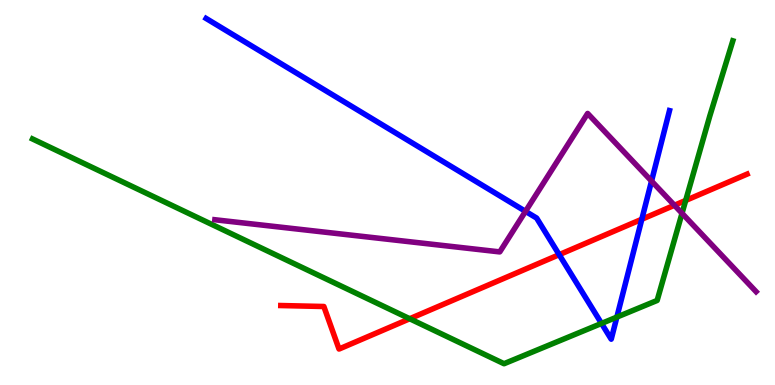[{'lines': ['blue', 'red'], 'intersections': [{'x': 7.22, 'y': 3.39}, {'x': 8.28, 'y': 4.31}]}, {'lines': ['green', 'red'], 'intersections': [{'x': 5.29, 'y': 1.72}, {'x': 8.85, 'y': 4.79}]}, {'lines': ['purple', 'red'], 'intersections': [{'x': 8.7, 'y': 4.67}]}, {'lines': ['blue', 'green'], 'intersections': [{'x': 7.76, 'y': 1.6}, {'x': 7.96, 'y': 1.76}]}, {'lines': ['blue', 'purple'], 'intersections': [{'x': 6.78, 'y': 4.51}, {'x': 8.41, 'y': 5.3}]}, {'lines': ['green', 'purple'], 'intersections': [{'x': 8.8, 'y': 4.46}]}]